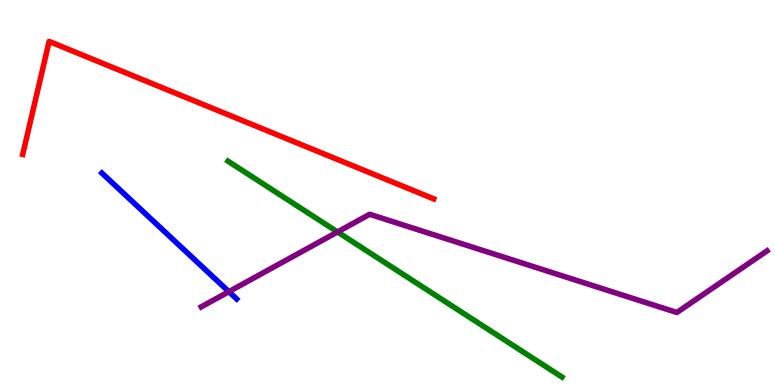[{'lines': ['blue', 'red'], 'intersections': []}, {'lines': ['green', 'red'], 'intersections': []}, {'lines': ['purple', 'red'], 'intersections': []}, {'lines': ['blue', 'green'], 'intersections': []}, {'lines': ['blue', 'purple'], 'intersections': [{'x': 2.95, 'y': 2.42}]}, {'lines': ['green', 'purple'], 'intersections': [{'x': 4.36, 'y': 3.98}]}]